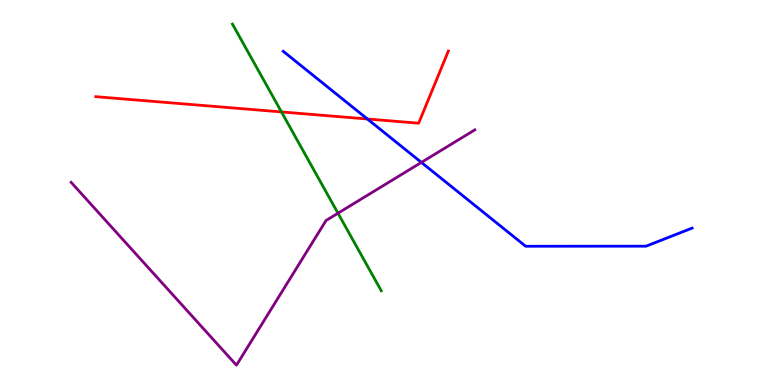[{'lines': ['blue', 'red'], 'intersections': [{'x': 4.74, 'y': 6.91}]}, {'lines': ['green', 'red'], 'intersections': [{'x': 3.63, 'y': 7.09}]}, {'lines': ['purple', 'red'], 'intersections': []}, {'lines': ['blue', 'green'], 'intersections': []}, {'lines': ['blue', 'purple'], 'intersections': [{'x': 5.44, 'y': 5.78}]}, {'lines': ['green', 'purple'], 'intersections': [{'x': 4.36, 'y': 4.46}]}]